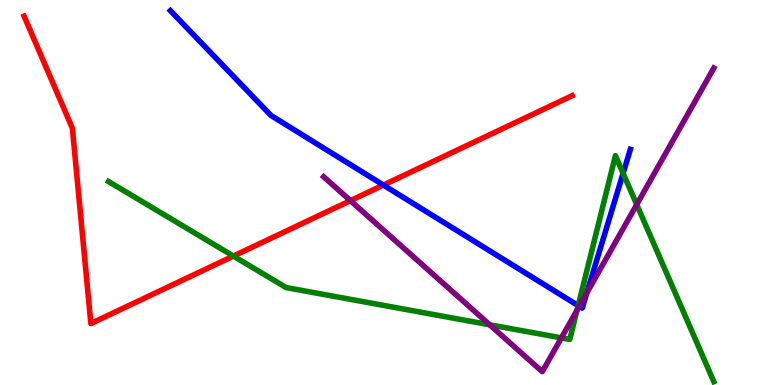[{'lines': ['blue', 'red'], 'intersections': [{'x': 4.95, 'y': 5.19}]}, {'lines': ['green', 'red'], 'intersections': [{'x': 3.01, 'y': 3.35}]}, {'lines': ['purple', 'red'], 'intersections': [{'x': 4.52, 'y': 4.79}]}, {'lines': ['blue', 'green'], 'intersections': [{'x': 7.46, 'y': 2.06}, {'x': 8.04, 'y': 5.5}]}, {'lines': ['blue', 'purple'], 'intersections': [{'x': 7.47, 'y': 2.04}, {'x': 7.57, 'y': 2.39}]}, {'lines': ['green', 'purple'], 'intersections': [{'x': 6.32, 'y': 1.56}, {'x': 7.24, 'y': 1.22}, {'x': 7.45, 'y': 1.94}, {'x': 8.22, 'y': 4.69}]}]